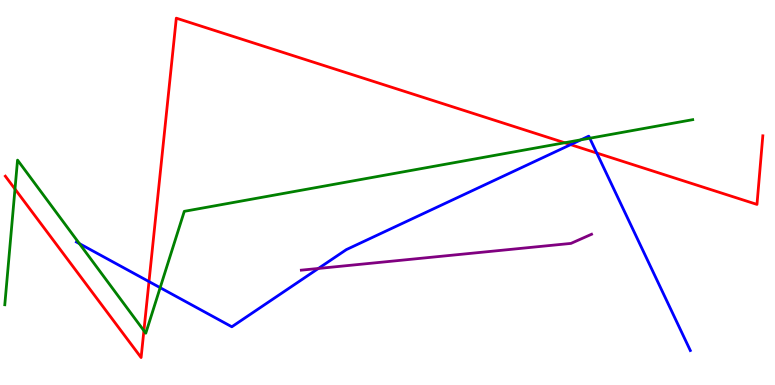[{'lines': ['blue', 'red'], 'intersections': [{'x': 1.92, 'y': 2.69}, {'x': 7.36, 'y': 6.24}, {'x': 7.7, 'y': 6.03}]}, {'lines': ['green', 'red'], 'intersections': [{'x': 0.193, 'y': 5.09}, {'x': 1.86, 'y': 1.41}, {'x': 7.29, 'y': 6.29}]}, {'lines': ['purple', 'red'], 'intersections': []}, {'lines': ['blue', 'green'], 'intersections': [{'x': 1.02, 'y': 3.67}, {'x': 2.07, 'y': 2.53}, {'x': 7.5, 'y': 6.37}, {'x': 7.61, 'y': 6.41}]}, {'lines': ['blue', 'purple'], 'intersections': [{'x': 4.11, 'y': 3.03}]}, {'lines': ['green', 'purple'], 'intersections': []}]